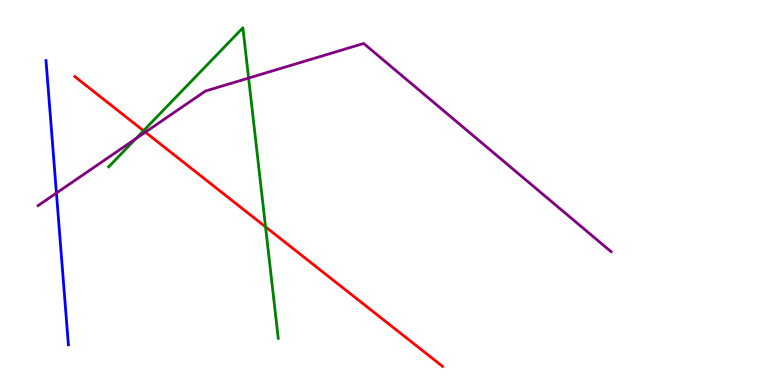[{'lines': ['blue', 'red'], 'intersections': []}, {'lines': ['green', 'red'], 'intersections': [{'x': 1.85, 'y': 6.6}, {'x': 3.43, 'y': 4.11}]}, {'lines': ['purple', 'red'], 'intersections': [{'x': 1.88, 'y': 6.57}]}, {'lines': ['blue', 'green'], 'intersections': []}, {'lines': ['blue', 'purple'], 'intersections': [{'x': 0.728, 'y': 4.99}]}, {'lines': ['green', 'purple'], 'intersections': [{'x': 1.75, 'y': 6.4}, {'x': 3.21, 'y': 7.97}]}]